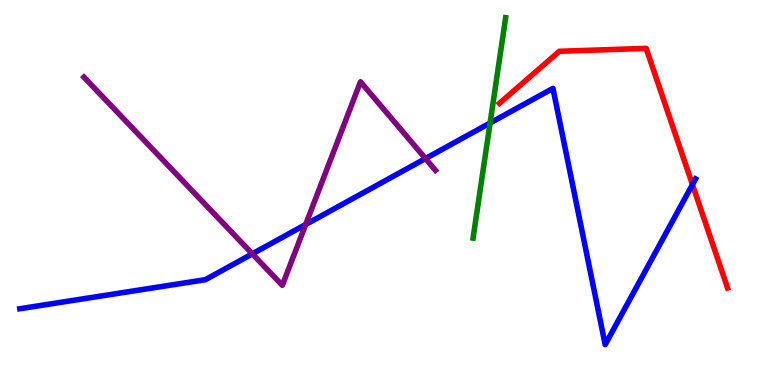[{'lines': ['blue', 'red'], 'intersections': [{'x': 8.93, 'y': 5.21}]}, {'lines': ['green', 'red'], 'intersections': []}, {'lines': ['purple', 'red'], 'intersections': []}, {'lines': ['blue', 'green'], 'intersections': [{'x': 6.32, 'y': 6.81}]}, {'lines': ['blue', 'purple'], 'intersections': [{'x': 3.26, 'y': 3.41}, {'x': 3.94, 'y': 4.17}, {'x': 5.49, 'y': 5.88}]}, {'lines': ['green', 'purple'], 'intersections': []}]